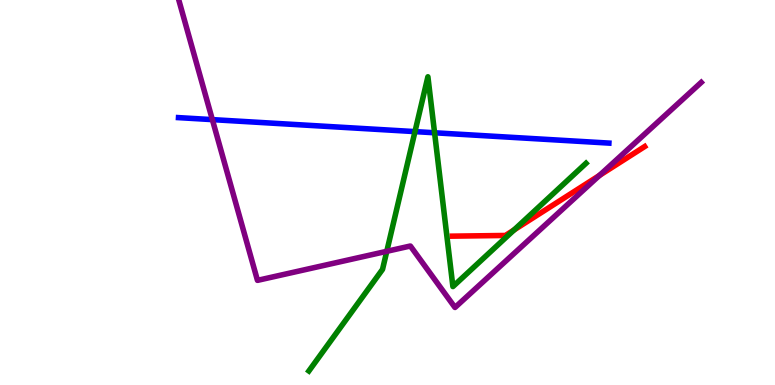[{'lines': ['blue', 'red'], 'intersections': []}, {'lines': ['green', 'red'], 'intersections': [{'x': 6.63, 'y': 4.03}]}, {'lines': ['purple', 'red'], 'intersections': [{'x': 7.73, 'y': 5.44}]}, {'lines': ['blue', 'green'], 'intersections': [{'x': 5.35, 'y': 6.58}, {'x': 5.61, 'y': 6.55}]}, {'lines': ['blue', 'purple'], 'intersections': [{'x': 2.74, 'y': 6.89}]}, {'lines': ['green', 'purple'], 'intersections': [{'x': 4.99, 'y': 3.47}]}]